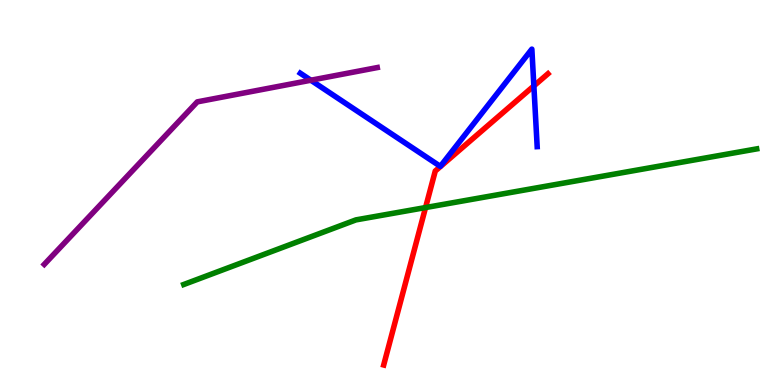[{'lines': ['blue', 'red'], 'intersections': [{'x': 6.89, 'y': 7.77}]}, {'lines': ['green', 'red'], 'intersections': [{'x': 5.49, 'y': 4.61}]}, {'lines': ['purple', 'red'], 'intersections': []}, {'lines': ['blue', 'green'], 'intersections': []}, {'lines': ['blue', 'purple'], 'intersections': [{'x': 4.01, 'y': 7.92}]}, {'lines': ['green', 'purple'], 'intersections': []}]